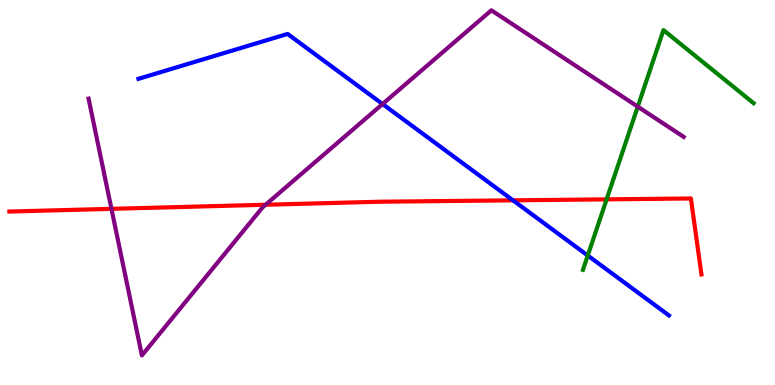[{'lines': ['blue', 'red'], 'intersections': [{'x': 6.62, 'y': 4.8}]}, {'lines': ['green', 'red'], 'intersections': [{'x': 7.83, 'y': 4.82}]}, {'lines': ['purple', 'red'], 'intersections': [{'x': 1.44, 'y': 4.58}, {'x': 3.43, 'y': 4.68}]}, {'lines': ['blue', 'green'], 'intersections': [{'x': 7.58, 'y': 3.36}]}, {'lines': ['blue', 'purple'], 'intersections': [{'x': 4.94, 'y': 7.3}]}, {'lines': ['green', 'purple'], 'intersections': [{'x': 8.23, 'y': 7.23}]}]